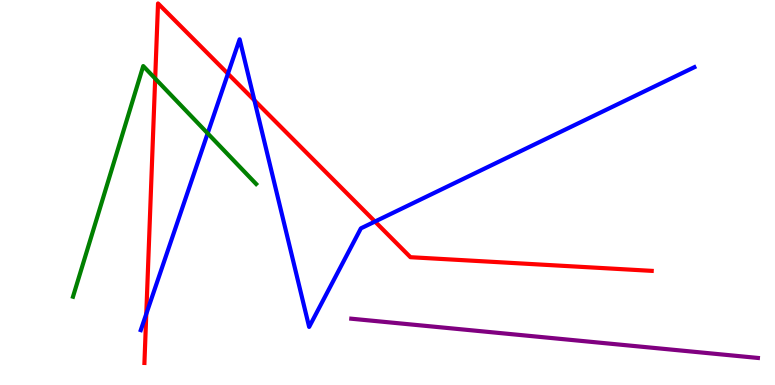[{'lines': ['blue', 'red'], 'intersections': [{'x': 1.89, 'y': 1.85}, {'x': 2.94, 'y': 8.09}, {'x': 3.28, 'y': 7.39}, {'x': 4.84, 'y': 4.25}]}, {'lines': ['green', 'red'], 'intersections': [{'x': 2.0, 'y': 7.96}]}, {'lines': ['purple', 'red'], 'intersections': []}, {'lines': ['blue', 'green'], 'intersections': [{'x': 2.68, 'y': 6.54}]}, {'lines': ['blue', 'purple'], 'intersections': []}, {'lines': ['green', 'purple'], 'intersections': []}]